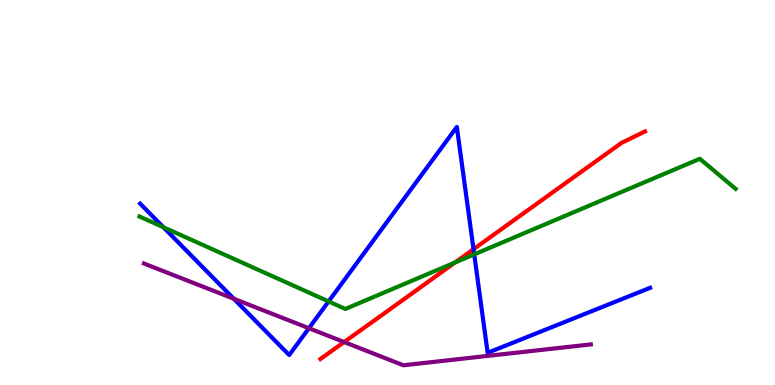[{'lines': ['blue', 'red'], 'intersections': [{'x': 6.11, 'y': 3.53}]}, {'lines': ['green', 'red'], 'intersections': [{'x': 5.87, 'y': 3.18}]}, {'lines': ['purple', 'red'], 'intersections': [{'x': 4.44, 'y': 1.12}]}, {'lines': ['blue', 'green'], 'intersections': [{'x': 2.11, 'y': 4.1}, {'x': 4.24, 'y': 2.17}, {'x': 6.12, 'y': 3.39}]}, {'lines': ['blue', 'purple'], 'intersections': [{'x': 3.02, 'y': 2.24}, {'x': 3.99, 'y': 1.47}]}, {'lines': ['green', 'purple'], 'intersections': []}]